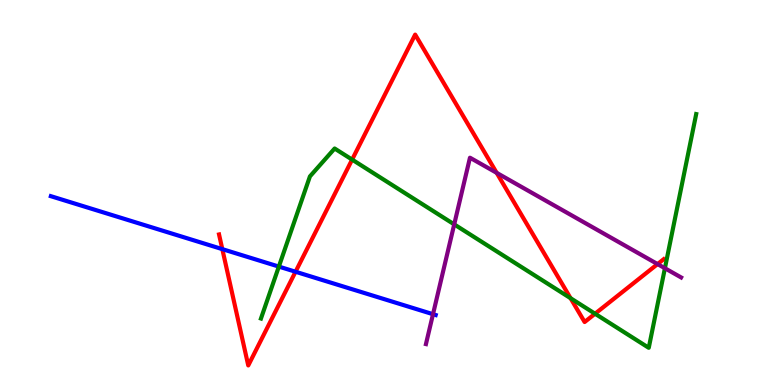[{'lines': ['blue', 'red'], 'intersections': [{'x': 2.87, 'y': 3.53}, {'x': 3.81, 'y': 2.94}]}, {'lines': ['green', 'red'], 'intersections': [{'x': 4.54, 'y': 5.85}, {'x': 7.36, 'y': 2.25}, {'x': 7.68, 'y': 1.85}]}, {'lines': ['purple', 'red'], 'intersections': [{'x': 6.41, 'y': 5.51}, {'x': 8.48, 'y': 3.14}]}, {'lines': ['blue', 'green'], 'intersections': [{'x': 3.6, 'y': 3.08}]}, {'lines': ['blue', 'purple'], 'intersections': [{'x': 5.59, 'y': 1.84}]}, {'lines': ['green', 'purple'], 'intersections': [{'x': 5.86, 'y': 4.17}, {'x': 8.58, 'y': 3.03}]}]